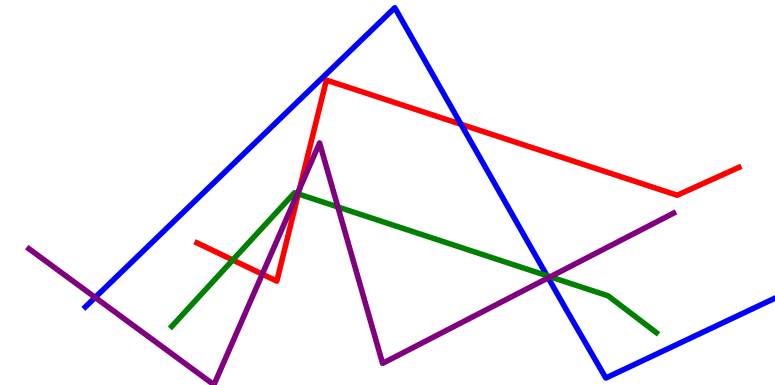[{'lines': ['blue', 'red'], 'intersections': [{'x': 5.95, 'y': 6.77}]}, {'lines': ['green', 'red'], 'intersections': [{'x': 3.0, 'y': 3.25}, {'x': 3.85, 'y': 4.96}]}, {'lines': ['purple', 'red'], 'intersections': [{'x': 3.38, 'y': 2.88}, {'x': 3.87, 'y': 5.1}]}, {'lines': ['blue', 'green'], 'intersections': [{'x': 7.06, 'y': 2.84}]}, {'lines': ['blue', 'purple'], 'intersections': [{'x': 1.23, 'y': 2.27}, {'x': 7.07, 'y': 2.78}]}, {'lines': ['green', 'purple'], 'intersections': [{'x': 3.84, 'y': 4.97}, {'x': 4.36, 'y': 4.62}, {'x': 7.1, 'y': 2.81}]}]